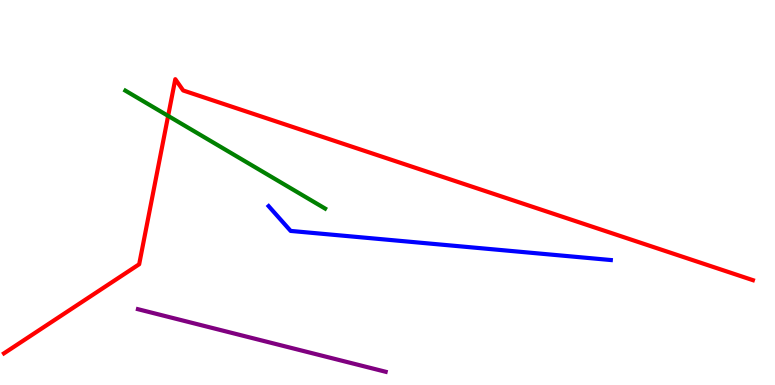[{'lines': ['blue', 'red'], 'intersections': []}, {'lines': ['green', 'red'], 'intersections': [{'x': 2.17, 'y': 6.99}]}, {'lines': ['purple', 'red'], 'intersections': []}, {'lines': ['blue', 'green'], 'intersections': []}, {'lines': ['blue', 'purple'], 'intersections': []}, {'lines': ['green', 'purple'], 'intersections': []}]